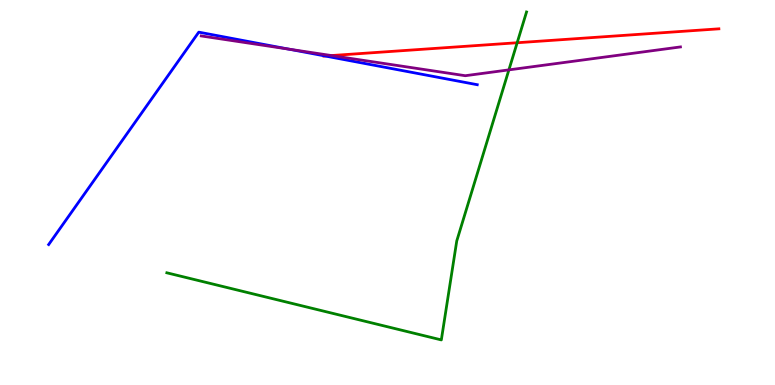[{'lines': ['blue', 'red'], 'intersections': [{'x': 4.19, 'y': 8.55}]}, {'lines': ['green', 'red'], 'intersections': [{'x': 6.67, 'y': 8.89}]}, {'lines': ['purple', 'red'], 'intersections': [{'x': 4.28, 'y': 8.56}]}, {'lines': ['blue', 'green'], 'intersections': []}, {'lines': ['blue', 'purple'], 'intersections': [{'x': 3.72, 'y': 8.72}]}, {'lines': ['green', 'purple'], 'intersections': [{'x': 6.57, 'y': 8.19}]}]